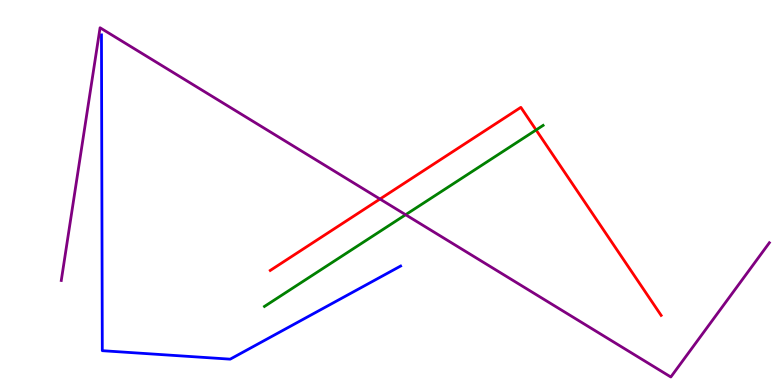[{'lines': ['blue', 'red'], 'intersections': []}, {'lines': ['green', 'red'], 'intersections': [{'x': 6.92, 'y': 6.62}]}, {'lines': ['purple', 'red'], 'intersections': [{'x': 4.9, 'y': 4.83}]}, {'lines': ['blue', 'green'], 'intersections': []}, {'lines': ['blue', 'purple'], 'intersections': []}, {'lines': ['green', 'purple'], 'intersections': [{'x': 5.23, 'y': 4.42}]}]